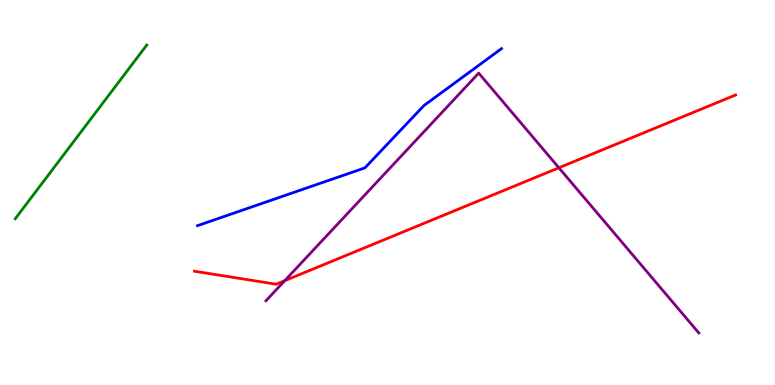[{'lines': ['blue', 'red'], 'intersections': []}, {'lines': ['green', 'red'], 'intersections': []}, {'lines': ['purple', 'red'], 'intersections': [{'x': 3.67, 'y': 2.71}, {'x': 7.21, 'y': 5.64}]}, {'lines': ['blue', 'green'], 'intersections': []}, {'lines': ['blue', 'purple'], 'intersections': []}, {'lines': ['green', 'purple'], 'intersections': []}]